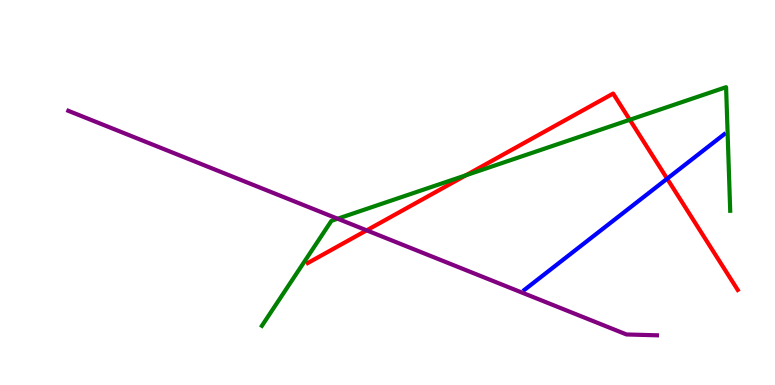[{'lines': ['blue', 'red'], 'intersections': [{'x': 8.61, 'y': 5.36}]}, {'lines': ['green', 'red'], 'intersections': [{'x': 6.01, 'y': 5.45}, {'x': 8.13, 'y': 6.89}]}, {'lines': ['purple', 'red'], 'intersections': [{'x': 4.73, 'y': 4.02}]}, {'lines': ['blue', 'green'], 'intersections': []}, {'lines': ['blue', 'purple'], 'intersections': []}, {'lines': ['green', 'purple'], 'intersections': [{'x': 4.36, 'y': 4.32}]}]